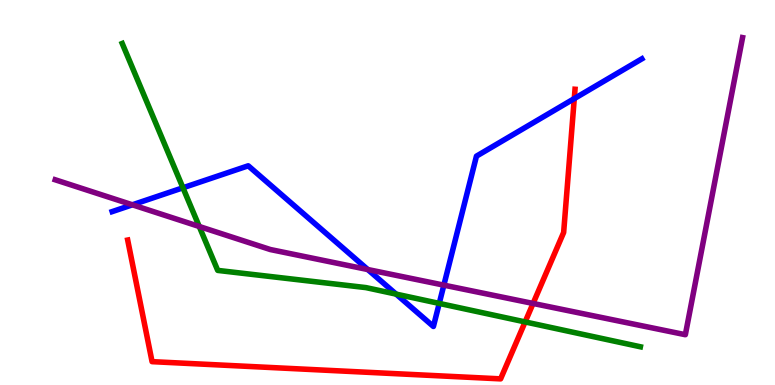[{'lines': ['blue', 'red'], 'intersections': [{'x': 7.41, 'y': 7.44}]}, {'lines': ['green', 'red'], 'intersections': [{'x': 6.78, 'y': 1.64}]}, {'lines': ['purple', 'red'], 'intersections': [{'x': 6.88, 'y': 2.12}]}, {'lines': ['blue', 'green'], 'intersections': [{'x': 2.36, 'y': 5.12}, {'x': 5.11, 'y': 2.36}, {'x': 5.67, 'y': 2.12}]}, {'lines': ['blue', 'purple'], 'intersections': [{'x': 1.71, 'y': 4.68}, {'x': 4.75, 'y': 3.0}, {'x': 5.73, 'y': 2.59}]}, {'lines': ['green', 'purple'], 'intersections': [{'x': 2.57, 'y': 4.12}]}]